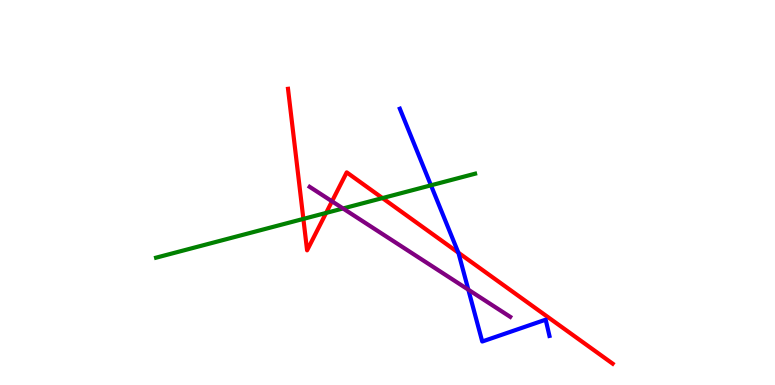[{'lines': ['blue', 'red'], 'intersections': [{'x': 5.91, 'y': 3.44}]}, {'lines': ['green', 'red'], 'intersections': [{'x': 3.91, 'y': 4.31}, {'x': 4.21, 'y': 4.47}, {'x': 4.94, 'y': 4.86}]}, {'lines': ['purple', 'red'], 'intersections': [{'x': 4.28, 'y': 4.77}]}, {'lines': ['blue', 'green'], 'intersections': [{'x': 5.56, 'y': 5.19}]}, {'lines': ['blue', 'purple'], 'intersections': [{'x': 6.04, 'y': 2.48}]}, {'lines': ['green', 'purple'], 'intersections': [{'x': 4.43, 'y': 4.59}]}]